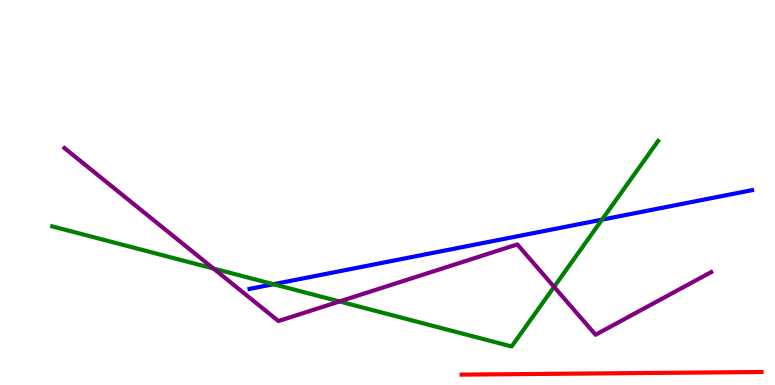[{'lines': ['blue', 'red'], 'intersections': []}, {'lines': ['green', 'red'], 'intersections': []}, {'lines': ['purple', 'red'], 'intersections': []}, {'lines': ['blue', 'green'], 'intersections': [{'x': 3.53, 'y': 2.62}, {'x': 7.77, 'y': 4.29}]}, {'lines': ['blue', 'purple'], 'intersections': []}, {'lines': ['green', 'purple'], 'intersections': [{'x': 2.75, 'y': 3.03}, {'x': 4.38, 'y': 2.17}, {'x': 7.15, 'y': 2.55}]}]